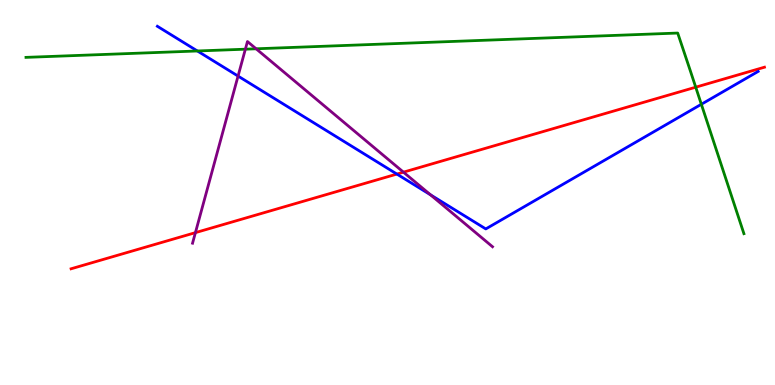[{'lines': ['blue', 'red'], 'intersections': [{'x': 5.12, 'y': 5.48}]}, {'lines': ['green', 'red'], 'intersections': [{'x': 8.98, 'y': 7.74}]}, {'lines': ['purple', 'red'], 'intersections': [{'x': 2.52, 'y': 3.96}, {'x': 5.21, 'y': 5.53}]}, {'lines': ['blue', 'green'], 'intersections': [{'x': 2.55, 'y': 8.68}, {'x': 9.05, 'y': 7.29}]}, {'lines': ['blue', 'purple'], 'intersections': [{'x': 3.07, 'y': 8.02}, {'x': 5.55, 'y': 4.94}]}, {'lines': ['green', 'purple'], 'intersections': [{'x': 3.17, 'y': 8.72}, {'x': 3.3, 'y': 8.73}]}]